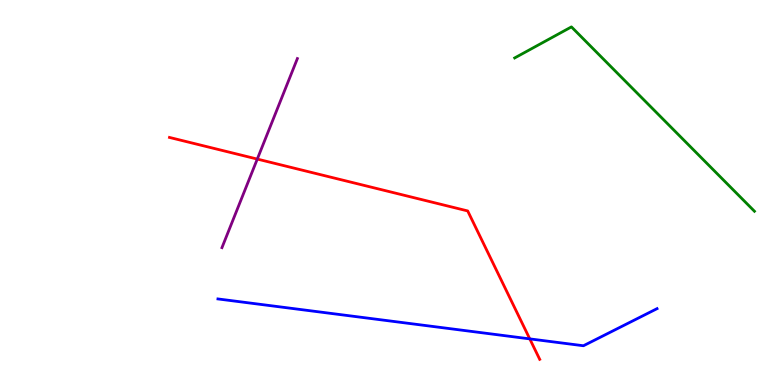[{'lines': ['blue', 'red'], 'intersections': [{'x': 6.84, 'y': 1.2}]}, {'lines': ['green', 'red'], 'intersections': []}, {'lines': ['purple', 'red'], 'intersections': [{'x': 3.32, 'y': 5.87}]}, {'lines': ['blue', 'green'], 'intersections': []}, {'lines': ['blue', 'purple'], 'intersections': []}, {'lines': ['green', 'purple'], 'intersections': []}]